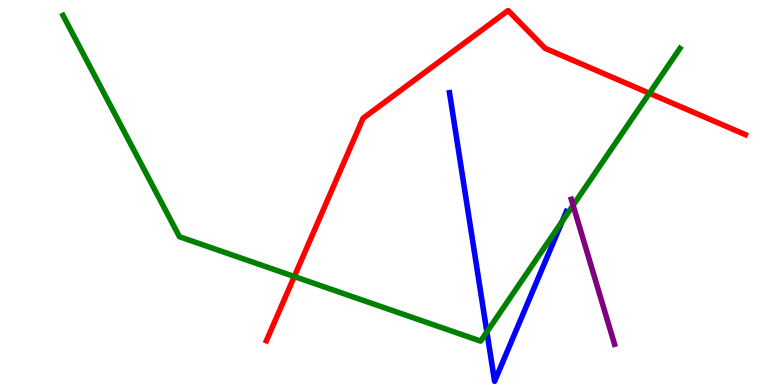[{'lines': ['blue', 'red'], 'intersections': []}, {'lines': ['green', 'red'], 'intersections': [{'x': 3.8, 'y': 2.82}, {'x': 8.38, 'y': 7.58}]}, {'lines': ['purple', 'red'], 'intersections': []}, {'lines': ['blue', 'green'], 'intersections': [{'x': 6.28, 'y': 1.38}, {'x': 7.26, 'y': 4.25}]}, {'lines': ['blue', 'purple'], 'intersections': []}, {'lines': ['green', 'purple'], 'intersections': [{'x': 7.39, 'y': 4.67}]}]